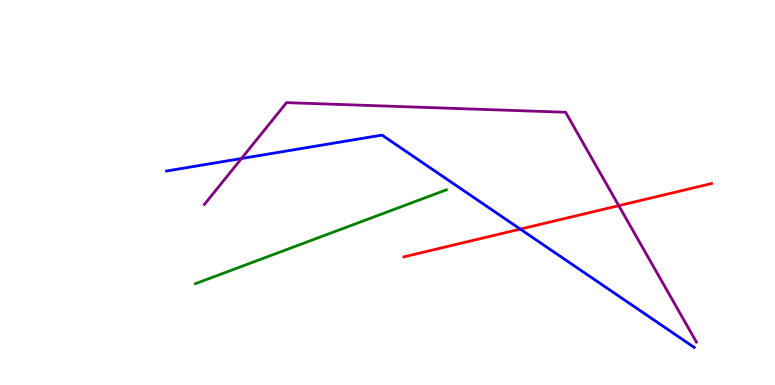[{'lines': ['blue', 'red'], 'intersections': [{'x': 6.71, 'y': 4.05}]}, {'lines': ['green', 'red'], 'intersections': []}, {'lines': ['purple', 'red'], 'intersections': [{'x': 7.98, 'y': 4.66}]}, {'lines': ['blue', 'green'], 'intersections': []}, {'lines': ['blue', 'purple'], 'intersections': [{'x': 3.12, 'y': 5.88}]}, {'lines': ['green', 'purple'], 'intersections': []}]